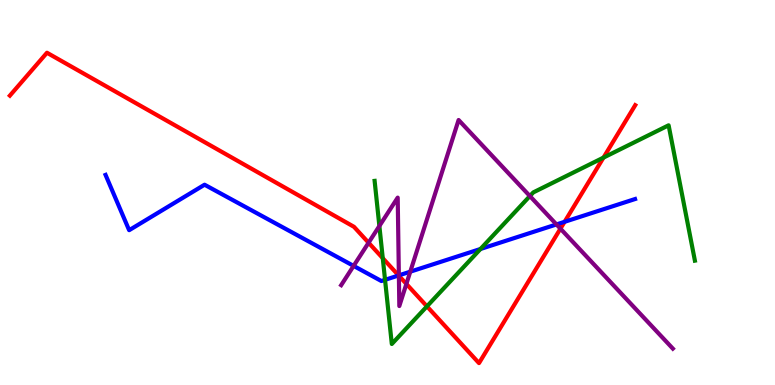[{'lines': ['blue', 'red'], 'intersections': [{'x': 5.14, 'y': 2.85}, {'x': 7.29, 'y': 4.24}]}, {'lines': ['green', 'red'], 'intersections': [{'x': 4.94, 'y': 3.29}, {'x': 5.51, 'y': 2.04}, {'x': 7.79, 'y': 5.91}]}, {'lines': ['purple', 'red'], 'intersections': [{'x': 4.76, 'y': 3.7}, {'x': 5.15, 'y': 2.84}, {'x': 5.24, 'y': 2.63}, {'x': 7.23, 'y': 4.06}]}, {'lines': ['blue', 'green'], 'intersections': [{'x': 4.97, 'y': 2.73}, {'x': 6.2, 'y': 3.53}]}, {'lines': ['blue', 'purple'], 'intersections': [{'x': 4.56, 'y': 3.09}, {'x': 5.15, 'y': 2.85}, {'x': 5.29, 'y': 2.94}, {'x': 7.18, 'y': 4.17}]}, {'lines': ['green', 'purple'], 'intersections': [{'x': 4.9, 'y': 4.13}, {'x': 6.84, 'y': 4.91}]}]